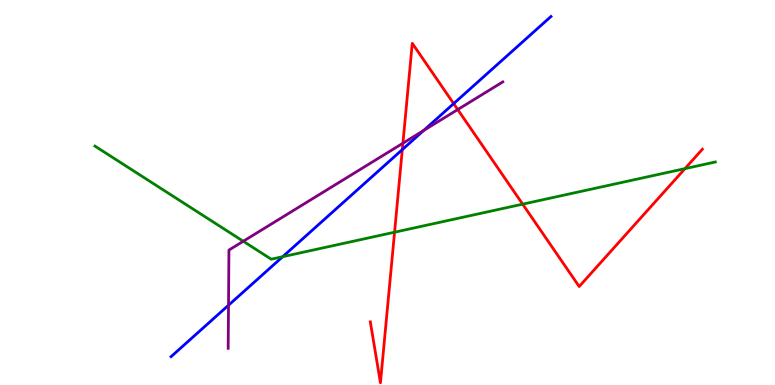[{'lines': ['blue', 'red'], 'intersections': [{'x': 5.19, 'y': 6.11}, {'x': 5.85, 'y': 7.31}]}, {'lines': ['green', 'red'], 'intersections': [{'x': 5.09, 'y': 3.97}, {'x': 6.74, 'y': 4.7}, {'x': 8.84, 'y': 5.62}]}, {'lines': ['purple', 'red'], 'intersections': [{'x': 5.2, 'y': 6.28}, {'x': 5.91, 'y': 7.15}]}, {'lines': ['blue', 'green'], 'intersections': [{'x': 3.65, 'y': 3.33}]}, {'lines': ['blue', 'purple'], 'intersections': [{'x': 2.95, 'y': 2.07}, {'x': 5.47, 'y': 6.61}]}, {'lines': ['green', 'purple'], 'intersections': [{'x': 3.14, 'y': 3.73}]}]